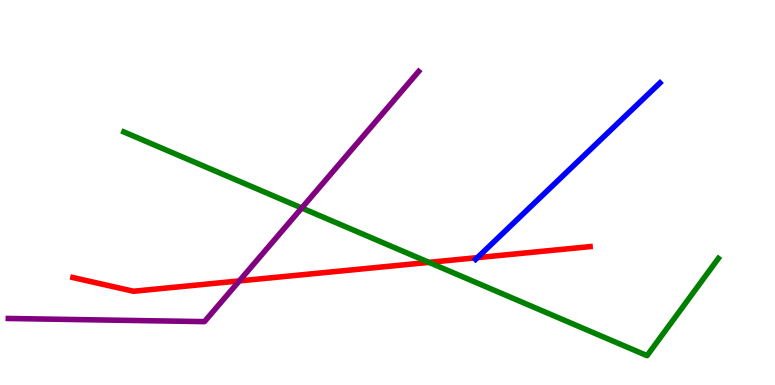[{'lines': ['blue', 'red'], 'intersections': [{'x': 6.16, 'y': 3.31}]}, {'lines': ['green', 'red'], 'intersections': [{'x': 5.53, 'y': 3.19}]}, {'lines': ['purple', 'red'], 'intersections': [{'x': 3.09, 'y': 2.7}]}, {'lines': ['blue', 'green'], 'intersections': []}, {'lines': ['blue', 'purple'], 'intersections': []}, {'lines': ['green', 'purple'], 'intersections': [{'x': 3.89, 'y': 4.6}]}]